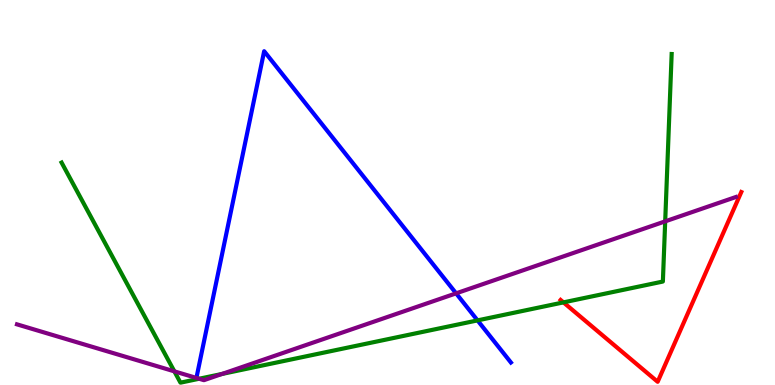[{'lines': ['blue', 'red'], 'intersections': []}, {'lines': ['green', 'red'], 'intersections': [{'x': 7.27, 'y': 2.15}]}, {'lines': ['purple', 'red'], 'intersections': []}, {'lines': ['blue', 'green'], 'intersections': [{'x': 6.16, 'y': 1.68}]}, {'lines': ['blue', 'purple'], 'intersections': [{'x': 5.89, 'y': 2.38}]}, {'lines': ['green', 'purple'], 'intersections': [{'x': 2.25, 'y': 0.354}, {'x': 2.57, 'y': 0.162}, {'x': 2.86, 'y': 0.287}, {'x': 8.58, 'y': 4.25}]}]